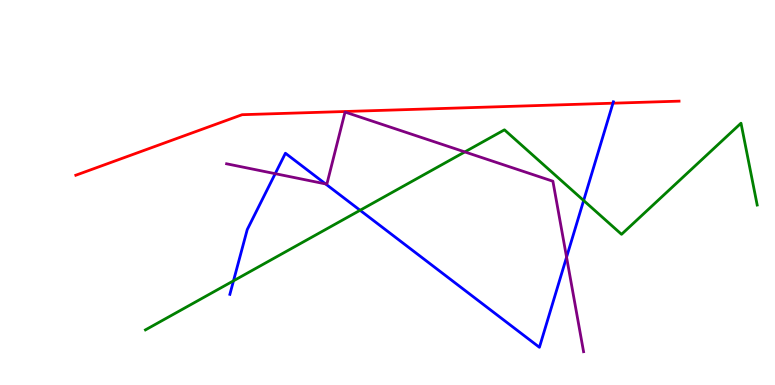[{'lines': ['blue', 'red'], 'intersections': [{'x': 7.91, 'y': 7.32}]}, {'lines': ['green', 'red'], 'intersections': []}, {'lines': ['purple', 'red'], 'intersections': []}, {'lines': ['blue', 'green'], 'intersections': [{'x': 3.01, 'y': 2.71}, {'x': 4.65, 'y': 4.54}, {'x': 7.53, 'y': 4.79}]}, {'lines': ['blue', 'purple'], 'intersections': [{'x': 3.55, 'y': 5.49}, {'x': 4.2, 'y': 5.22}, {'x': 7.31, 'y': 3.32}]}, {'lines': ['green', 'purple'], 'intersections': [{'x': 6.0, 'y': 6.05}]}]